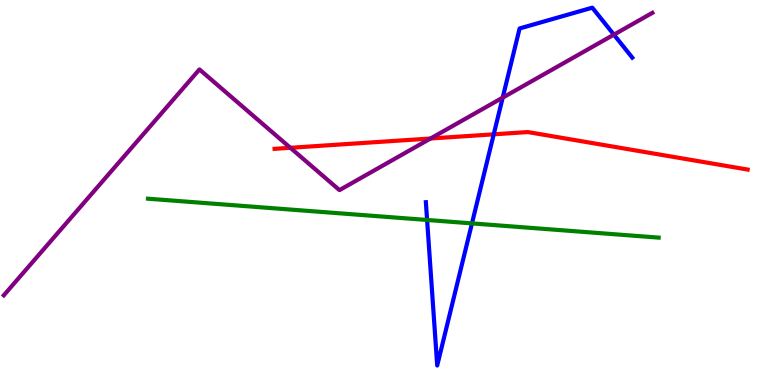[{'lines': ['blue', 'red'], 'intersections': [{'x': 6.37, 'y': 6.51}]}, {'lines': ['green', 'red'], 'intersections': []}, {'lines': ['purple', 'red'], 'intersections': [{'x': 3.75, 'y': 6.16}, {'x': 5.56, 'y': 6.4}]}, {'lines': ['blue', 'green'], 'intersections': [{'x': 5.51, 'y': 4.29}, {'x': 6.09, 'y': 4.2}]}, {'lines': ['blue', 'purple'], 'intersections': [{'x': 6.49, 'y': 7.46}, {'x': 7.92, 'y': 9.1}]}, {'lines': ['green', 'purple'], 'intersections': []}]